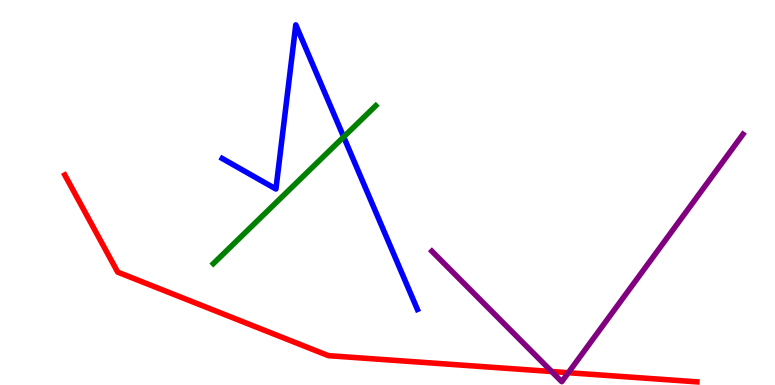[{'lines': ['blue', 'red'], 'intersections': []}, {'lines': ['green', 'red'], 'intersections': []}, {'lines': ['purple', 'red'], 'intersections': [{'x': 7.12, 'y': 0.35}, {'x': 7.33, 'y': 0.319}]}, {'lines': ['blue', 'green'], 'intersections': [{'x': 4.43, 'y': 6.44}]}, {'lines': ['blue', 'purple'], 'intersections': []}, {'lines': ['green', 'purple'], 'intersections': []}]